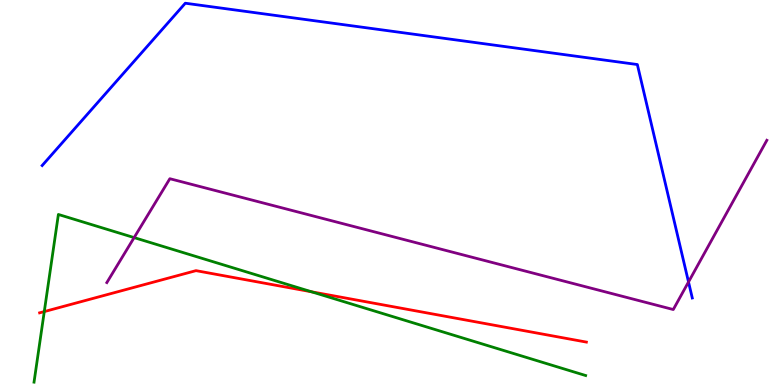[{'lines': ['blue', 'red'], 'intersections': []}, {'lines': ['green', 'red'], 'intersections': [{'x': 0.571, 'y': 1.91}, {'x': 4.02, 'y': 2.42}]}, {'lines': ['purple', 'red'], 'intersections': []}, {'lines': ['blue', 'green'], 'intersections': []}, {'lines': ['blue', 'purple'], 'intersections': [{'x': 8.88, 'y': 2.68}]}, {'lines': ['green', 'purple'], 'intersections': [{'x': 1.73, 'y': 3.83}]}]